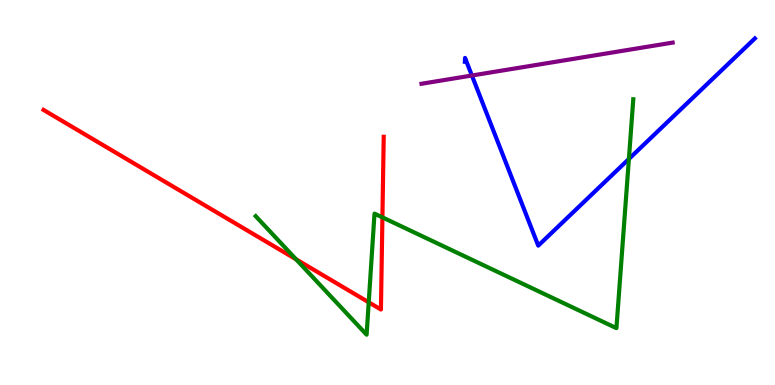[{'lines': ['blue', 'red'], 'intersections': []}, {'lines': ['green', 'red'], 'intersections': [{'x': 3.82, 'y': 3.26}, {'x': 4.76, 'y': 2.15}, {'x': 4.93, 'y': 4.35}]}, {'lines': ['purple', 'red'], 'intersections': []}, {'lines': ['blue', 'green'], 'intersections': [{'x': 8.11, 'y': 5.87}]}, {'lines': ['blue', 'purple'], 'intersections': [{'x': 6.09, 'y': 8.04}]}, {'lines': ['green', 'purple'], 'intersections': []}]